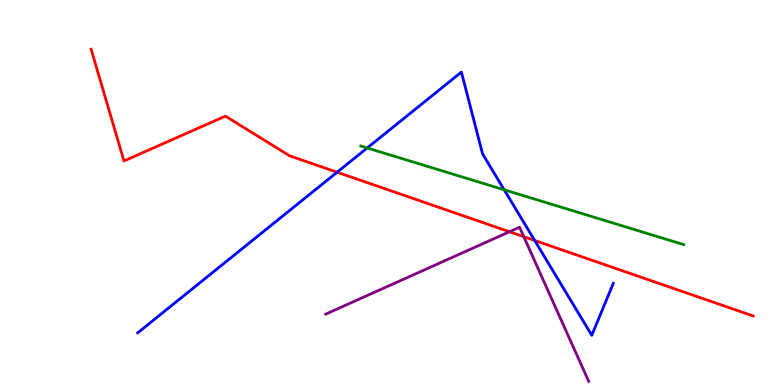[{'lines': ['blue', 'red'], 'intersections': [{'x': 4.35, 'y': 5.53}, {'x': 6.9, 'y': 3.75}]}, {'lines': ['green', 'red'], 'intersections': []}, {'lines': ['purple', 'red'], 'intersections': [{'x': 6.57, 'y': 3.98}, {'x': 6.76, 'y': 3.85}]}, {'lines': ['blue', 'green'], 'intersections': [{'x': 4.74, 'y': 6.16}, {'x': 6.51, 'y': 5.07}]}, {'lines': ['blue', 'purple'], 'intersections': []}, {'lines': ['green', 'purple'], 'intersections': []}]